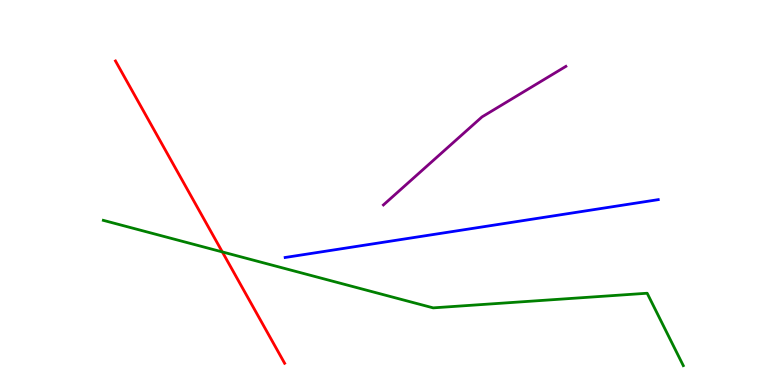[{'lines': ['blue', 'red'], 'intersections': []}, {'lines': ['green', 'red'], 'intersections': [{'x': 2.87, 'y': 3.46}]}, {'lines': ['purple', 'red'], 'intersections': []}, {'lines': ['blue', 'green'], 'intersections': []}, {'lines': ['blue', 'purple'], 'intersections': []}, {'lines': ['green', 'purple'], 'intersections': []}]